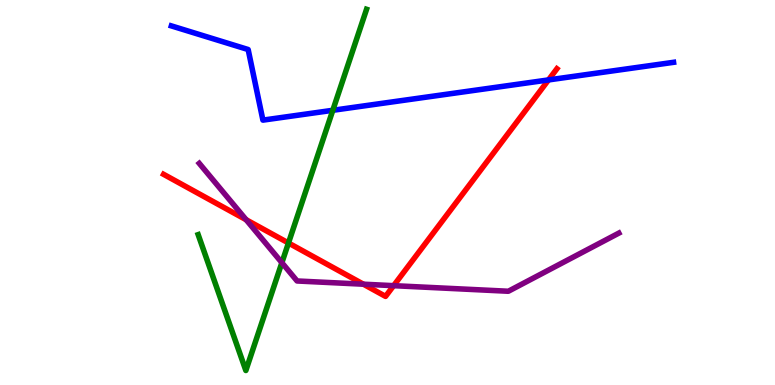[{'lines': ['blue', 'red'], 'intersections': [{'x': 7.08, 'y': 7.92}]}, {'lines': ['green', 'red'], 'intersections': [{'x': 3.72, 'y': 3.69}]}, {'lines': ['purple', 'red'], 'intersections': [{'x': 3.18, 'y': 4.29}, {'x': 4.69, 'y': 2.62}, {'x': 5.08, 'y': 2.58}]}, {'lines': ['blue', 'green'], 'intersections': [{'x': 4.29, 'y': 7.14}]}, {'lines': ['blue', 'purple'], 'intersections': []}, {'lines': ['green', 'purple'], 'intersections': [{'x': 3.64, 'y': 3.18}]}]